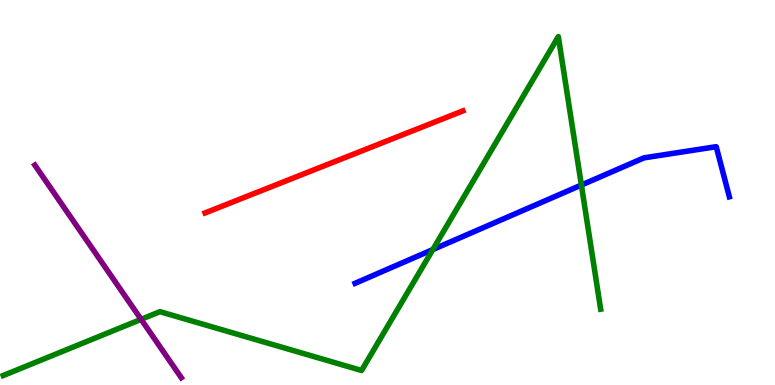[{'lines': ['blue', 'red'], 'intersections': []}, {'lines': ['green', 'red'], 'intersections': []}, {'lines': ['purple', 'red'], 'intersections': []}, {'lines': ['blue', 'green'], 'intersections': [{'x': 5.59, 'y': 3.52}, {'x': 7.5, 'y': 5.19}]}, {'lines': ['blue', 'purple'], 'intersections': []}, {'lines': ['green', 'purple'], 'intersections': [{'x': 1.82, 'y': 1.71}]}]